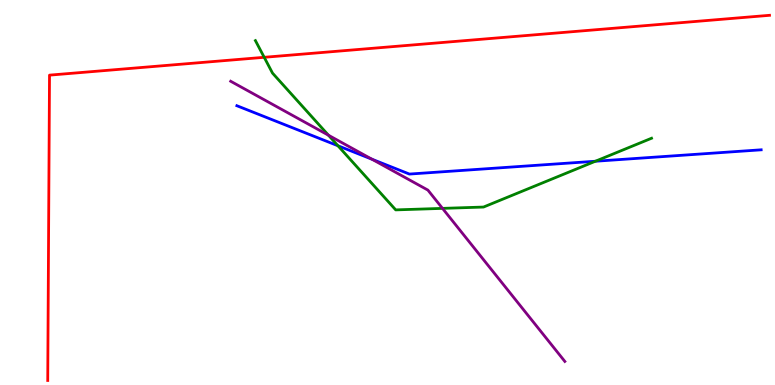[{'lines': ['blue', 'red'], 'intersections': []}, {'lines': ['green', 'red'], 'intersections': [{'x': 3.41, 'y': 8.51}]}, {'lines': ['purple', 'red'], 'intersections': []}, {'lines': ['blue', 'green'], 'intersections': [{'x': 4.36, 'y': 6.21}, {'x': 7.68, 'y': 5.81}]}, {'lines': ['blue', 'purple'], 'intersections': [{'x': 4.8, 'y': 5.86}]}, {'lines': ['green', 'purple'], 'intersections': [{'x': 4.24, 'y': 6.49}, {'x': 5.71, 'y': 4.59}]}]